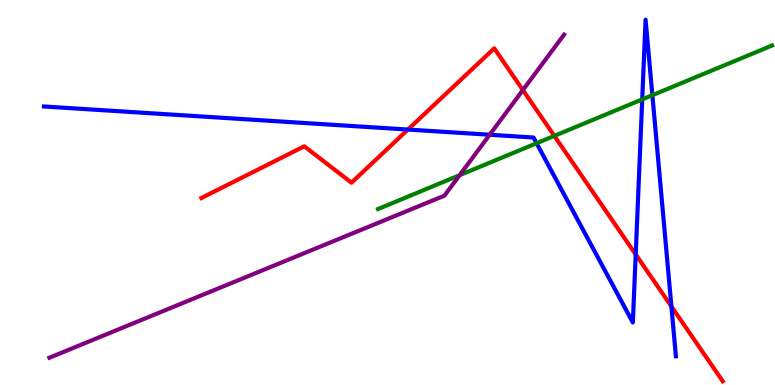[{'lines': ['blue', 'red'], 'intersections': [{'x': 5.26, 'y': 6.63}, {'x': 8.2, 'y': 3.39}, {'x': 8.66, 'y': 2.04}]}, {'lines': ['green', 'red'], 'intersections': [{'x': 7.15, 'y': 6.47}]}, {'lines': ['purple', 'red'], 'intersections': [{'x': 6.75, 'y': 7.66}]}, {'lines': ['blue', 'green'], 'intersections': [{'x': 6.92, 'y': 6.28}, {'x': 8.29, 'y': 7.42}, {'x': 8.42, 'y': 7.53}]}, {'lines': ['blue', 'purple'], 'intersections': [{'x': 6.32, 'y': 6.5}]}, {'lines': ['green', 'purple'], 'intersections': [{'x': 5.93, 'y': 5.45}]}]